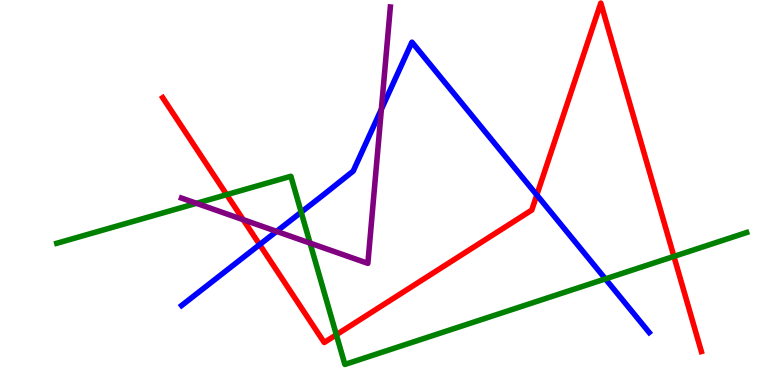[{'lines': ['blue', 'red'], 'intersections': [{'x': 3.35, 'y': 3.65}, {'x': 6.93, 'y': 4.94}]}, {'lines': ['green', 'red'], 'intersections': [{'x': 2.92, 'y': 4.94}, {'x': 4.34, 'y': 1.31}, {'x': 8.7, 'y': 3.34}]}, {'lines': ['purple', 'red'], 'intersections': [{'x': 3.14, 'y': 4.29}]}, {'lines': ['blue', 'green'], 'intersections': [{'x': 3.89, 'y': 4.49}, {'x': 7.81, 'y': 2.76}]}, {'lines': ['blue', 'purple'], 'intersections': [{'x': 3.57, 'y': 3.99}, {'x': 4.92, 'y': 7.16}]}, {'lines': ['green', 'purple'], 'intersections': [{'x': 2.53, 'y': 4.72}, {'x': 4.0, 'y': 3.69}]}]